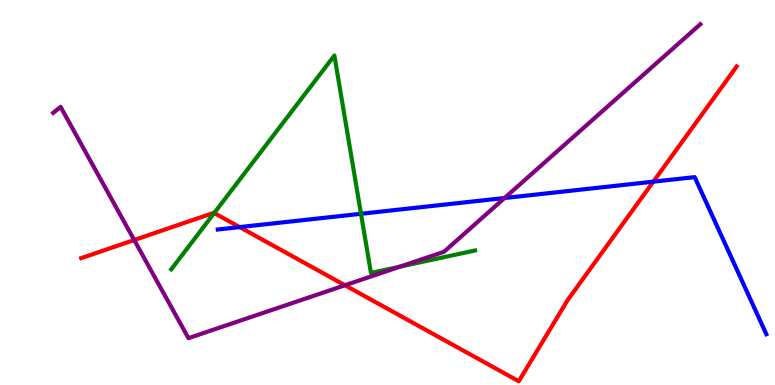[{'lines': ['blue', 'red'], 'intersections': [{'x': 3.09, 'y': 4.1}, {'x': 8.43, 'y': 5.28}]}, {'lines': ['green', 'red'], 'intersections': [{'x': 2.76, 'y': 4.47}]}, {'lines': ['purple', 'red'], 'intersections': [{'x': 1.73, 'y': 3.77}, {'x': 4.45, 'y': 2.59}]}, {'lines': ['blue', 'green'], 'intersections': [{'x': 4.66, 'y': 4.45}]}, {'lines': ['blue', 'purple'], 'intersections': [{'x': 6.51, 'y': 4.86}]}, {'lines': ['green', 'purple'], 'intersections': [{'x': 5.16, 'y': 3.07}]}]